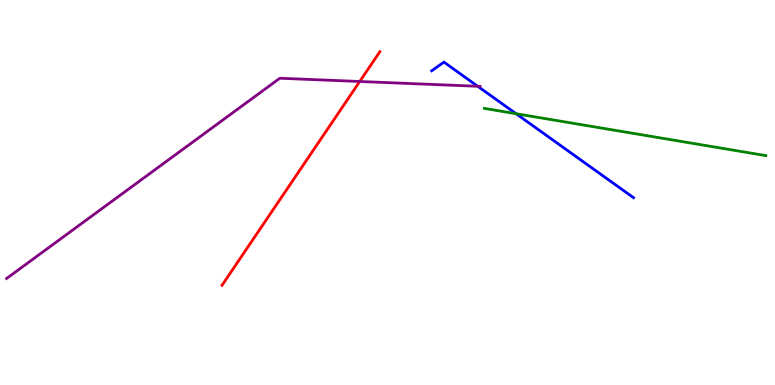[{'lines': ['blue', 'red'], 'intersections': []}, {'lines': ['green', 'red'], 'intersections': []}, {'lines': ['purple', 'red'], 'intersections': [{'x': 4.64, 'y': 7.88}]}, {'lines': ['blue', 'green'], 'intersections': [{'x': 6.66, 'y': 7.05}]}, {'lines': ['blue', 'purple'], 'intersections': [{'x': 6.16, 'y': 7.76}]}, {'lines': ['green', 'purple'], 'intersections': []}]